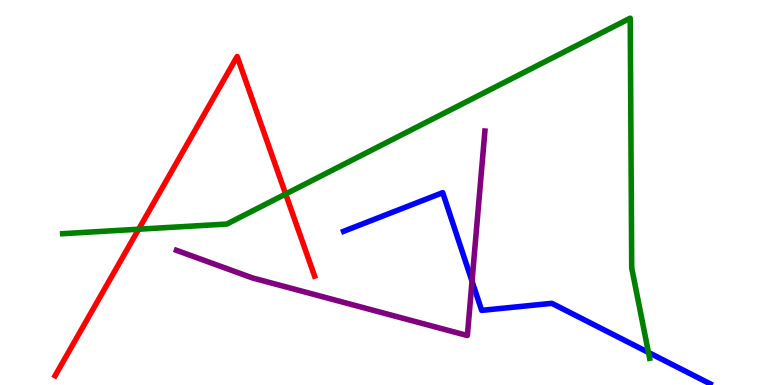[{'lines': ['blue', 'red'], 'intersections': []}, {'lines': ['green', 'red'], 'intersections': [{'x': 1.79, 'y': 4.05}, {'x': 3.69, 'y': 4.96}]}, {'lines': ['purple', 'red'], 'intersections': []}, {'lines': ['blue', 'green'], 'intersections': [{'x': 8.37, 'y': 0.845}]}, {'lines': ['blue', 'purple'], 'intersections': [{'x': 6.09, 'y': 2.7}]}, {'lines': ['green', 'purple'], 'intersections': []}]